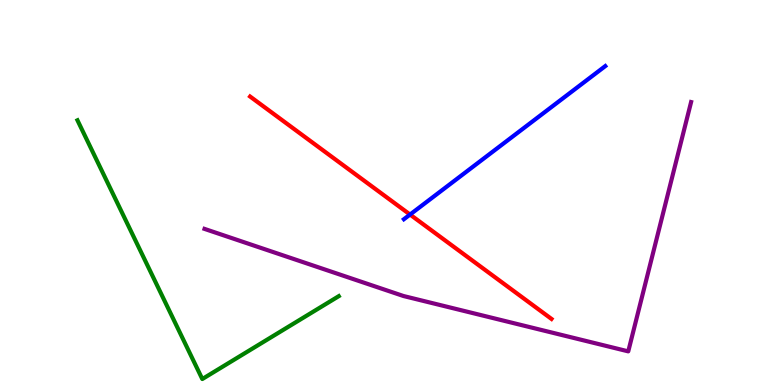[{'lines': ['blue', 'red'], 'intersections': [{'x': 5.29, 'y': 4.43}]}, {'lines': ['green', 'red'], 'intersections': []}, {'lines': ['purple', 'red'], 'intersections': []}, {'lines': ['blue', 'green'], 'intersections': []}, {'lines': ['blue', 'purple'], 'intersections': []}, {'lines': ['green', 'purple'], 'intersections': []}]